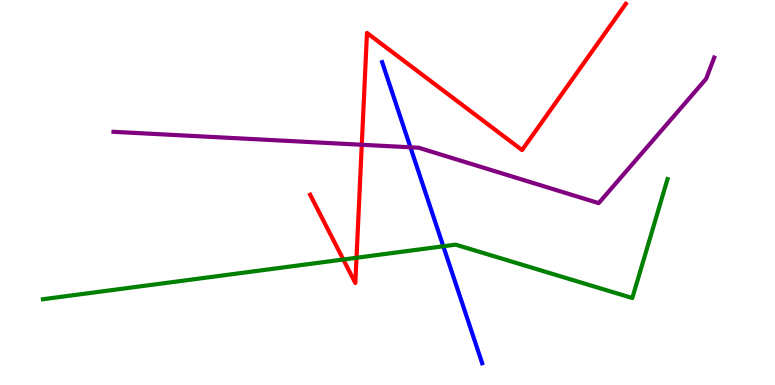[{'lines': ['blue', 'red'], 'intersections': []}, {'lines': ['green', 'red'], 'intersections': [{'x': 4.43, 'y': 3.26}, {'x': 4.6, 'y': 3.31}]}, {'lines': ['purple', 'red'], 'intersections': [{'x': 4.67, 'y': 6.24}]}, {'lines': ['blue', 'green'], 'intersections': [{'x': 5.72, 'y': 3.6}]}, {'lines': ['blue', 'purple'], 'intersections': [{'x': 5.3, 'y': 6.17}]}, {'lines': ['green', 'purple'], 'intersections': []}]